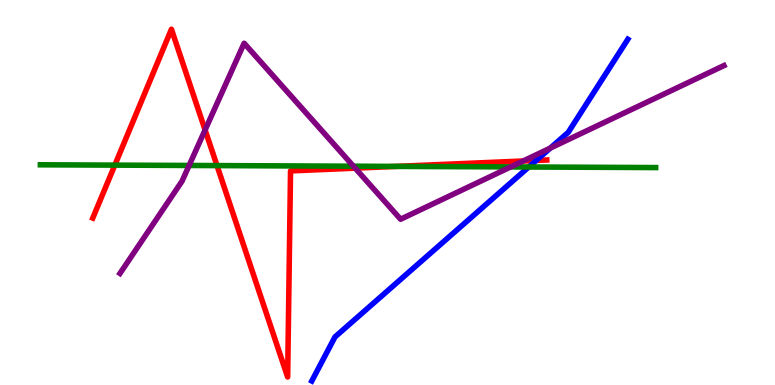[{'lines': ['blue', 'red'], 'intersections': [{'x': 6.92, 'y': 5.83}]}, {'lines': ['green', 'red'], 'intersections': [{'x': 1.48, 'y': 5.71}, {'x': 2.8, 'y': 5.7}, {'x': 5.11, 'y': 5.68}]}, {'lines': ['purple', 'red'], 'intersections': [{'x': 2.65, 'y': 6.62}, {'x': 4.58, 'y': 5.63}, {'x': 6.75, 'y': 5.82}]}, {'lines': ['blue', 'green'], 'intersections': [{'x': 6.82, 'y': 5.66}]}, {'lines': ['blue', 'purple'], 'intersections': [{'x': 7.1, 'y': 6.15}]}, {'lines': ['green', 'purple'], 'intersections': [{'x': 2.44, 'y': 5.7}, {'x': 4.56, 'y': 5.68}, {'x': 6.59, 'y': 5.66}]}]